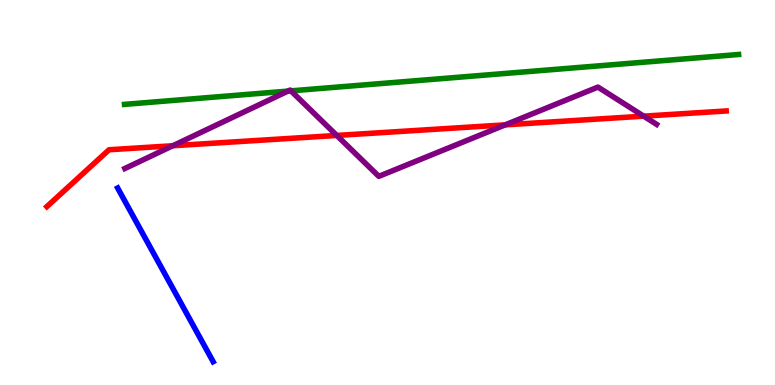[{'lines': ['blue', 'red'], 'intersections': []}, {'lines': ['green', 'red'], 'intersections': []}, {'lines': ['purple', 'red'], 'intersections': [{'x': 2.23, 'y': 6.21}, {'x': 4.35, 'y': 6.48}, {'x': 6.52, 'y': 6.76}, {'x': 8.31, 'y': 6.98}]}, {'lines': ['blue', 'green'], 'intersections': []}, {'lines': ['blue', 'purple'], 'intersections': []}, {'lines': ['green', 'purple'], 'intersections': [{'x': 3.71, 'y': 7.63}, {'x': 3.75, 'y': 7.64}]}]